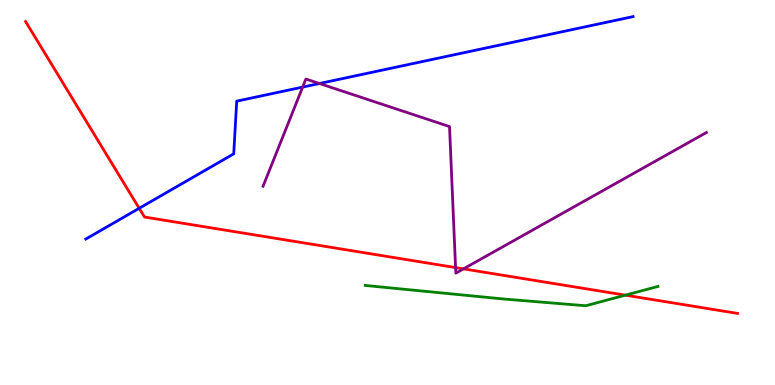[{'lines': ['blue', 'red'], 'intersections': [{'x': 1.8, 'y': 4.59}]}, {'lines': ['green', 'red'], 'intersections': [{'x': 8.07, 'y': 2.33}]}, {'lines': ['purple', 'red'], 'intersections': [{'x': 5.88, 'y': 3.05}, {'x': 5.98, 'y': 3.02}]}, {'lines': ['blue', 'green'], 'intersections': []}, {'lines': ['blue', 'purple'], 'intersections': [{'x': 3.91, 'y': 7.74}, {'x': 4.12, 'y': 7.83}]}, {'lines': ['green', 'purple'], 'intersections': []}]